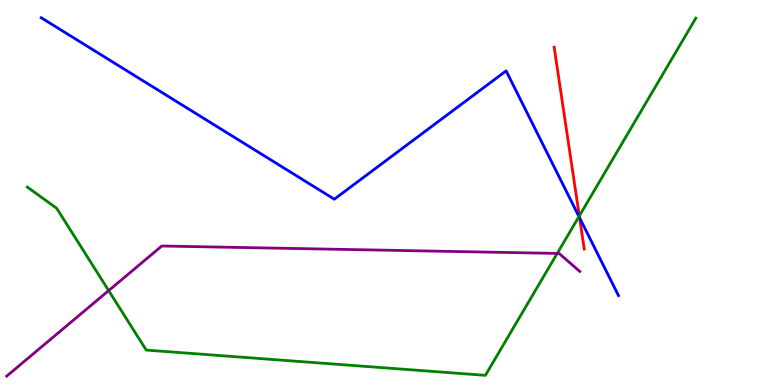[{'lines': ['blue', 'red'], 'intersections': [{'x': 7.48, 'y': 4.34}]}, {'lines': ['green', 'red'], 'intersections': [{'x': 7.47, 'y': 4.39}]}, {'lines': ['purple', 'red'], 'intersections': []}, {'lines': ['blue', 'green'], 'intersections': [{'x': 7.47, 'y': 4.38}]}, {'lines': ['blue', 'purple'], 'intersections': []}, {'lines': ['green', 'purple'], 'intersections': [{'x': 1.4, 'y': 2.45}, {'x': 7.19, 'y': 3.42}]}]